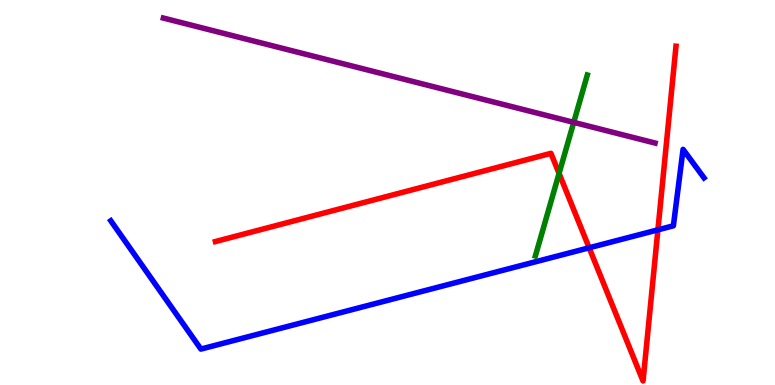[{'lines': ['blue', 'red'], 'intersections': [{'x': 7.6, 'y': 3.56}, {'x': 8.49, 'y': 4.03}]}, {'lines': ['green', 'red'], 'intersections': [{'x': 7.21, 'y': 5.5}]}, {'lines': ['purple', 'red'], 'intersections': []}, {'lines': ['blue', 'green'], 'intersections': []}, {'lines': ['blue', 'purple'], 'intersections': []}, {'lines': ['green', 'purple'], 'intersections': [{'x': 7.4, 'y': 6.82}]}]